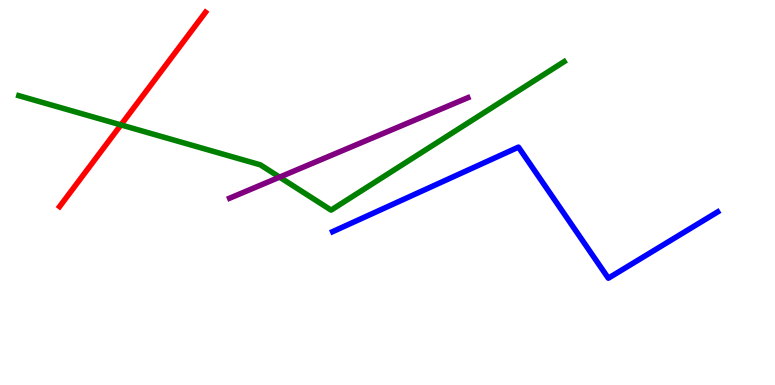[{'lines': ['blue', 'red'], 'intersections': []}, {'lines': ['green', 'red'], 'intersections': [{'x': 1.56, 'y': 6.76}]}, {'lines': ['purple', 'red'], 'intersections': []}, {'lines': ['blue', 'green'], 'intersections': []}, {'lines': ['blue', 'purple'], 'intersections': []}, {'lines': ['green', 'purple'], 'intersections': [{'x': 3.61, 'y': 5.4}]}]